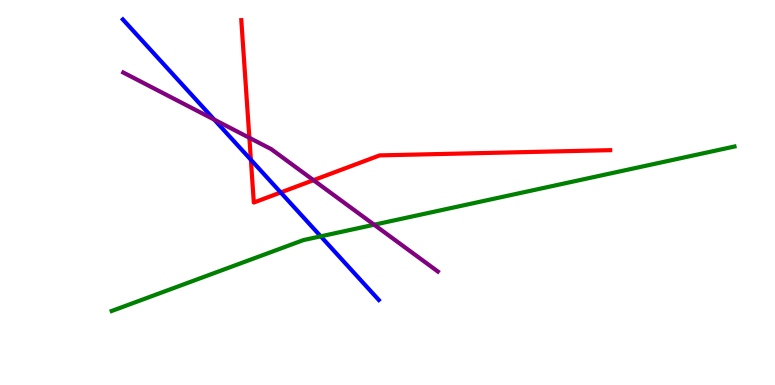[{'lines': ['blue', 'red'], 'intersections': [{'x': 3.24, 'y': 5.85}, {'x': 3.62, 'y': 5.0}]}, {'lines': ['green', 'red'], 'intersections': []}, {'lines': ['purple', 'red'], 'intersections': [{'x': 3.22, 'y': 6.42}, {'x': 4.04, 'y': 5.32}]}, {'lines': ['blue', 'green'], 'intersections': [{'x': 4.14, 'y': 3.86}]}, {'lines': ['blue', 'purple'], 'intersections': [{'x': 2.76, 'y': 6.89}]}, {'lines': ['green', 'purple'], 'intersections': [{'x': 4.83, 'y': 4.16}]}]